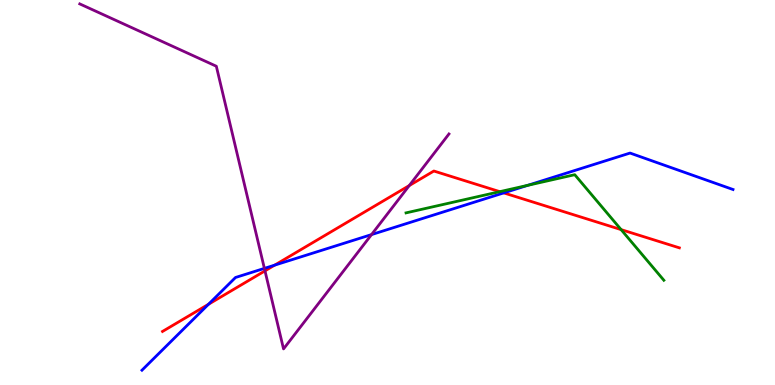[{'lines': ['blue', 'red'], 'intersections': [{'x': 2.69, 'y': 2.1}, {'x': 3.54, 'y': 3.11}, {'x': 6.5, 'y': 4.99}]}, {'lines': ['green', 'red'], 'intersections': [{'x': 6.45, 'y': 5.02}, {'x': 8.01, 'y': 4.04}]}, {'lines': ['purple', 'red'], 'intersections': [{'x': 3.42, 'y': 2.96}, {'x': 5.28, 'y': 5.18}]}, {'lines': ['blue', 'green'], 'intersections': [{'x': 6.81, 'y': 5.19}]}, {'lines': ['blue', 'purple'], 'intersections': [{'x': 3.41, 'y': 3.03}, {'x': 4.79, 'y': 3.91}]}, {'lines': ['green', 'purple'], 'intersections': []}]